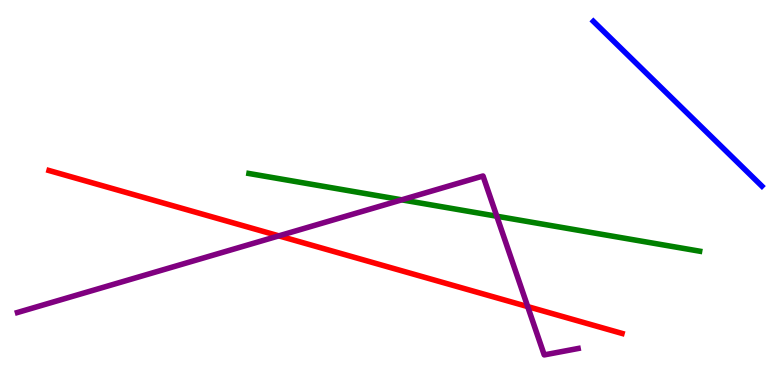[{'lines': ['blue', 'red'], 'intersections': []}, {'lines': ['green', 'red'], 'intersections': []}, {'lines': ['purple', 'red'], 'intersections': [{'x': 3.6, 'y': 3.87}, {'x': 6.81, 'y': 2.04}]}, {'lines': ['blue', 'green'], 'intersections': []}, {'lines': ['blue', 'purple'], 'intersections': []}, {'lines': ['green', 'purple'], 'intersections': [{'x': 5.18, 'y': 4.81}, {'x': 6.41, 'y': 4.38}]}]